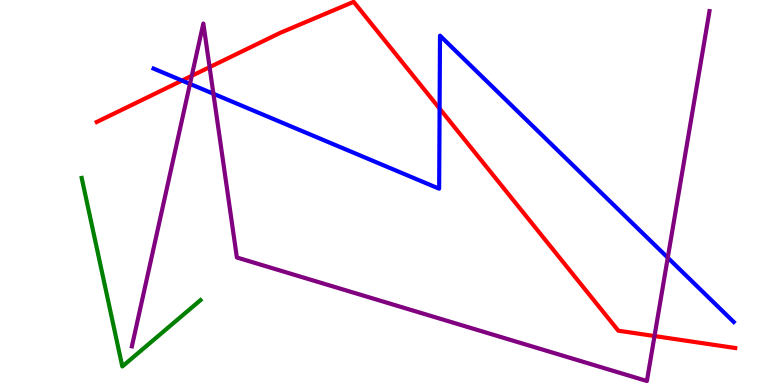[{'lines': ['blue', 'red'], 'intersections': [{'x': 2.35, 'y': 7.91}, {'x': 5.67, 'y': 7.18}]}, {'lines': ['green', 'red'], 'intersections': []}, {'lines': ['purple', 'red'], 'intersections': [{'x': 2.47, 'y': 8.03}, {'x': 2.7, 'y': 8.26}, {'x': 8.45, 'y': 1.27}]}, {'lines': ['blue', 'green'], 'intersections': []}, {'lines': ['blue', 'purple'], 'intersections': [{'x': 2.45, 'y': 7.82}, {'x': 2.75, 'y': 7.56}, {'x': 8.62, 'y': 3.31}]}, {'lines': ['green', 'purple'], 'intersections': []}]